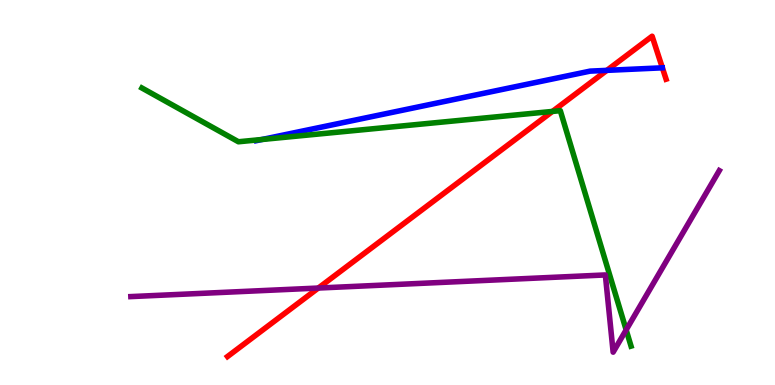[{'lines': ['blue', 'red'], 'intersections': [{'x': 7.83, 'y': 8.17}]}, {'lines': ['green', 'red'], 'intersections': [{'x': 7.13, 'y': 7.11}]}, {'lines': ['purple', 'red'], 'intersections': [{'x': 4.11, 'y': 2.52}]}, {'lines': ['blue', 'green'], 'intersections': [{'x': 3.38, 'y': 6.38}]}, {'lines': ['blue', 'purple'], 'intersections': []}, {'lines': ['green', 'purple'], 'intersections': [{'x': 8.08, 'y': 1.43}]}]